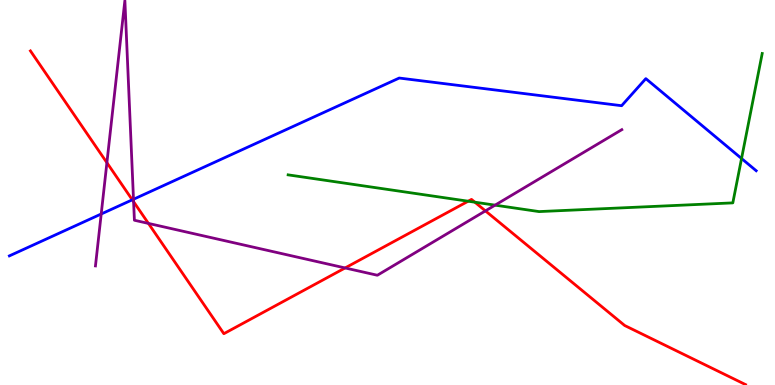[{'lines': ['blue', 'red'], 'intersections': [{'x': 1.71, 'y': 4.81}]}, {'lines': ['green', 'red'], 'intersections': [{'x': 6.04, 'y': 4.77}, {'x': 6.13, 'y': 4.75}]}, {'lines': ['purple', 'red'], 'intersections': [{'x': 1.38, 'y': 5.77}, {'x': 1.72, 'y': 4.76}, {'x': 1.92, 'y': 4.2}, {'x': 4.45, 'y': 3.04}, {'x': 6.26, 'y': 4.52}]}, {'lines': ['blue', 'green'], 'intersections': [{'x': 9.57, 'y': 5.88}]}, {'lines': ['blue', 'purple'], 'intersections': [{'x': 1.31, 'y': 4.44}, {'x': 1.72, 'y': 4.82}]}, {'lines': ['green', 'purple'], 'intersections': [{'x': 6.39, 'y': 4.67}]}]